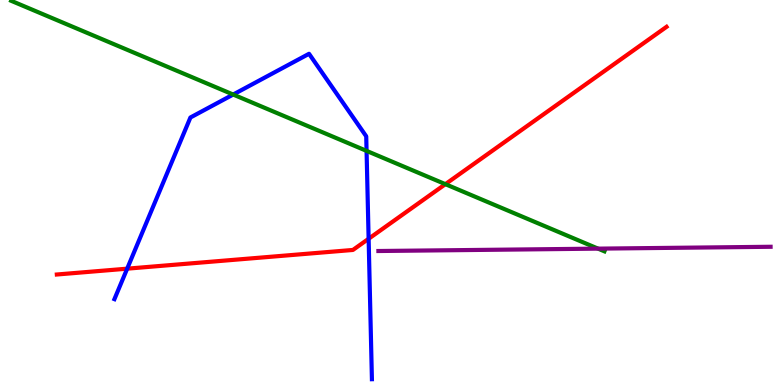[{'lines': ['blue', 'red'], 'intersections': [{'x': 1.64, 'y': 3.02}, {'x': 4.76, 'y': 3.8}]}, {'lines': ['green', 'red'], 'intersections': [{'x': 5.75, 'y': 5.22}]}, {'lines': ['purple', 'red'], 'intersections': []}, {'lines': ['blue', 'green'], 'intersections': [{'x': 3.01, 'y': 7.54}, {'x': 4.73, 'y': 6.08}]}, {'lines': ['blue', 'purple'], 'intersections': []}, {'lines': ['green', 'purple'], 'intersections': [{'x': 7.72, 'y': 3.54}]}]